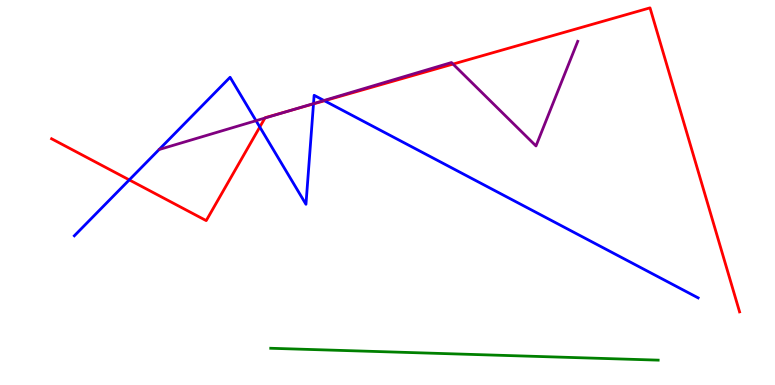[{'lines': ['blue', 'red'], 'intersections': [{'x': 1.67, 'y': 5.33}, {'x': 3.35, 'y': 6.7}, {'x': 4.04, 'y': 7.3}, {'x': 4.19, 'y': 7.38}]}, {'lines': ['green', 'red'], 'intersections': []}, {'lines': ['purple', 'red'], 'intersections': [{'x': 3.42, 'y': 6.93}, {'x': 3.73, 'y': 7.12}, {'x': 5.85, 'y': 8.34}]}, {'lines': ['blue', 'green'], 'intersections': []}, {'lines': ['blue', 'purple'], 'intersections': [{'x': 3.3, 'y': 6.87}, {'x': 4.05, 'y': 7.31}, {'x': 4.18, 'y': 7.39}]}, {'lines': ['green', 'purple'], 'intersections': []}]